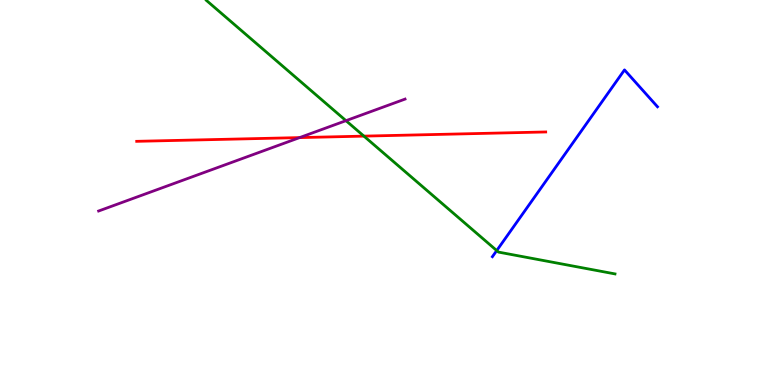[{'lines': ['blue', 'red'], 'intersections': []}, {'lines': ['green', 'red'], 'intersections': [{'x': 4.7, 'y': 6.46}]}, {'lines': ['purple', 'red'], 'intersections': [{'x': 3.87, 'y': 6.43}]}, {'lines': ['blue', 'green'], 'intersections': [{'x': 6.41, 'y': 3.49}]}, {'lines': ['blue', 'purple'], 'intersections': []}, {'lines': ['green', 'purple'], 'intersections': [{'x': 4.46, 'y': 6.87}]}]